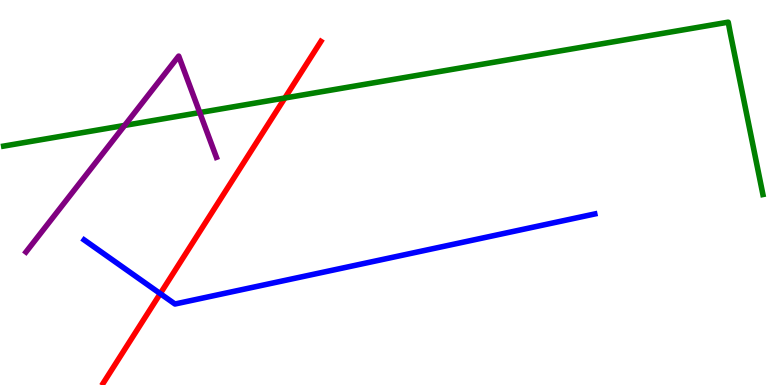[{'lines': ['blue', 'red'], 'intersections': [{'x': 2.07, 'y': 2.37}]}, {'lines': ['green', 'red'], 'intersections': [{'x': 3.68, 'y': 7.45}]}, {'lines': ['purple', 'red'], 'intersections': []}, {'lines': ['blue', 'green'], 'intersections': []}, {'lines': ['blue', 'purple'], 'intersections': []}, {'lines': ['green', 'purple'], 'intersections': [{'x': 1.61, 'y': 6.74}, {'x': 2.58, 'y': 7.08}]}]